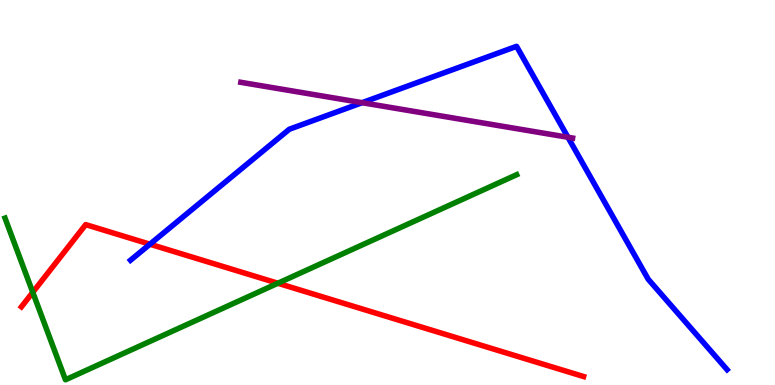[{'lines': ['blue', 'red'], 'intersections': [{'x': 1.93, 'y': 3.66}]}, {'lines': ['green', 'red'], 'intersections': [{'x': 0.423, 'y': 2.41}, {'x': 3.59, 'y': 2.64}]}, {'lines': ['purple', 'red'], 'intersections': []}, {'lines': ['blue', 'green'], 'intersections': []}, {'lines': ['blue', 'purple'], 'intersections': [{'x': 4.67, 'y': 7.33}, {'x': 7.33, 'y': 6.43}]}, {'lines': ['green', 'purple'], 'intersections': []}]